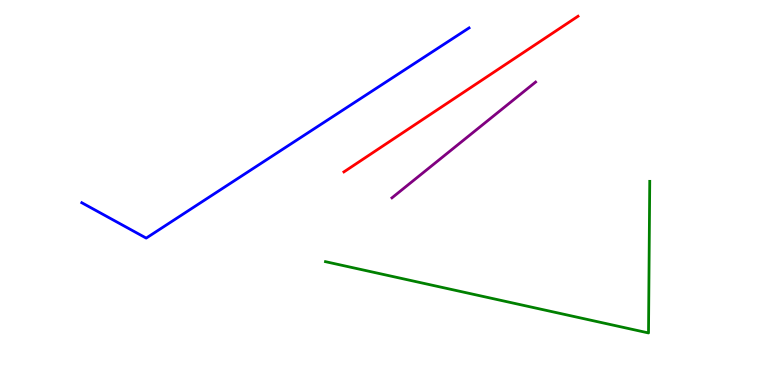[{'lines': ['blue', 'red'], 'intersections': []}, {'lines': ['green', 'red'], 'intersections': []}, {'lines': ['purple', 'red'], 'intersections': []}, {'lines': ['blue', 'green'], 'intersections': []}, {'lines': ['blue', 'purple'], 'intersections': []}, {'lines': ['green', 'purple'], 'intersections': []}]